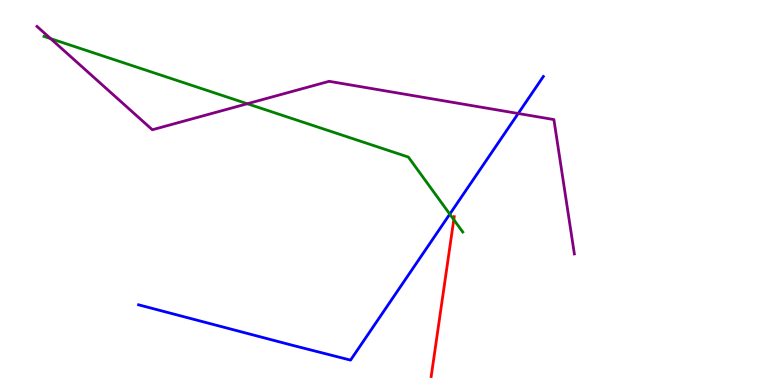[{'lines': ['blue', 'red'], 'intersections': []}, {'lines': ['green', 'red'], 'intersections': [{'x': 5.86, 'y': 4.29}]}, {'lines': ['purple', 'red'], 'intersections': []}, {'lines': ['blue', 'green'], 'intersections': [{'x': 5.8, 'y': 4.44}]}, {'lines': ['blue', 'purple'], 'intersections': [{'x': 6.69, 'y': 7.05}]}, {'lines': ['green', 'purple'], 'intersections': [{'x': 0.653, 'y': 9.0}, {'x': 3.19, 'y': 7.31}]}]